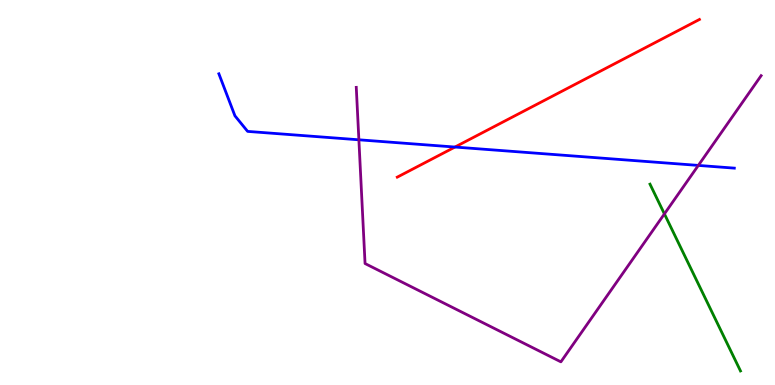[{'lines': ['blue', 'red'], 'intersections': [{'x': 5.87, 'y': 6.18}]}, {'lines': ['green', 'red'], 'intersections': []}, {'lines': ['purple', 'red'], 'intersections': []}, {'lines': ['blue', 'green'], 'intersections': []}, {'lines': ['blue', 'purple'], 'intersections': [{'x': 4.63, 'y': 6.37}, {'x': 9.01, 'y': 5.7}]}, {'lines': ['green', 'purple'], 'intersections': [{'x': 8.57, 'y': 4.44}]}]